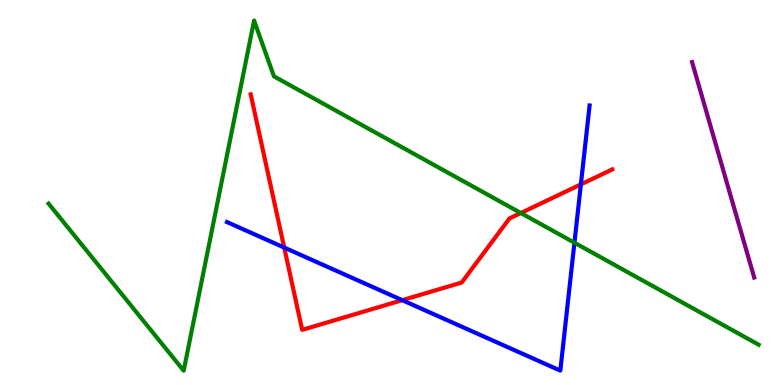[{'lines': ['blue', 'red'], 'intersections': [{'x': 3.67, 'y': 3.57}, {'x': 5.19, 'y': 2.2}, {'x': 7.5, 'y': 5.21}]}, {'lines': ['green', 'red'], 'intersections': [{'x': 6.72, 'y': 4.47}]}, {'lines': ['purple', 'red'], 'intersections': []}, {'lines': ['blue', 'green'], 'intersections': [{'x': 7.41, 'y': 3.7}]}, {'lines': ['blue', 'purple'], 'intersections': []}, {'lines': ['green', 'purple'], 'intersections': []}]